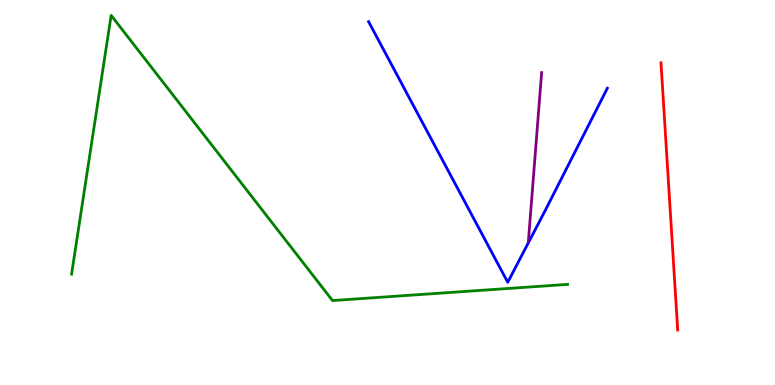[{'lines': ['blue', 'red'], 'intersections': []}, {'lines': ['green', 'red'], 'intersections': []}, {'lines': ['purple', 'red'], 'intersections': []}, {'lines': ['blue', 'green'], 'intersections': []}, {'lines': ['blue', 'purple'], 'intersections': []}, {'lines': ['green', 'purple'], 'intersections': []}]